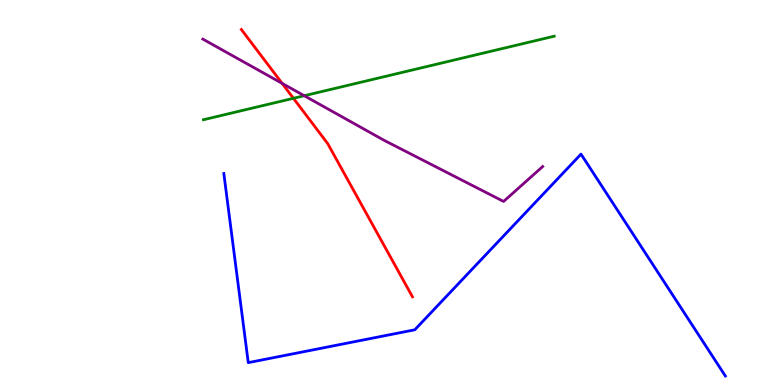[{'lines': ['blue', 'red'], 'intersections': []}, {'lines': ['green', 'red'], 'intersections': [{'x': 3.79, 'y': 7.45}]}, {'lines': ['purple', 'red'], 'intersections': [{'x': 3.64, 'y': 7.83}]}, {'lines': ['blue', 'green'], 'intersections': []}, {'lines': ['blue', 'purple'], 'intersections': []}, {'lines': ['green', 'purple'], 'intersections': [{'x': 3.93, 'y': 7.51}]}]